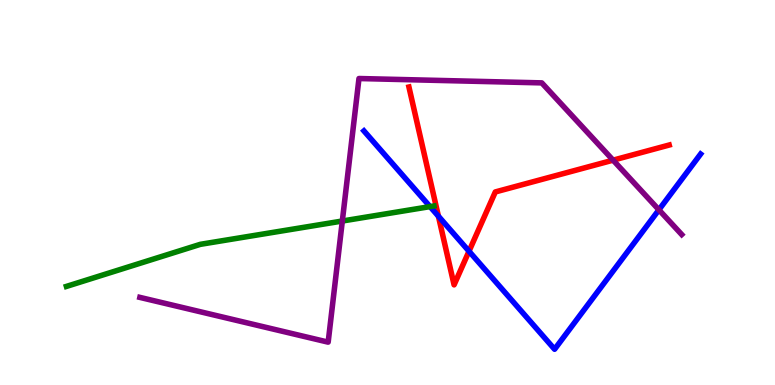[{'lines': ['blue', 'red'], 'intersections': [{'x': 5.66, 'y': 4.38}, {'x': 6.05, 'y': 3.47}]}, {'lines': ['green', 'red'], 'intersections': []}, {'lines': ['purple', 'red'], 'intersections': [{'x': 7.91, 'y': 5.84}]}, {'lines': ['blue', 'green'], 'intersections': [{'x': 5.55, 'y': 4.63}]}, {'lines': ['blue', 'purple'], 'intersections': [{'x': 8.5, 'y': 4.55}]}, {'lines': ['green', 'purple'], 'intersections': [{'x': 4.42, 'y': 4.26}]}]